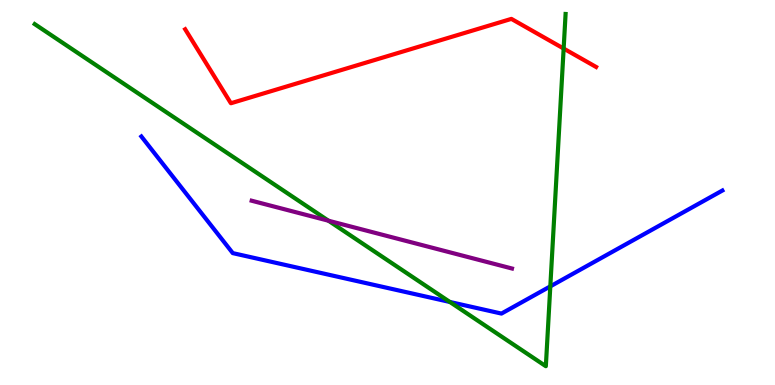[{'lines': ['blue', 'red'], 'intersections': []}, {'lines': ['green', 'red'], 'intersections': [{'x': 7.27, 'y': 8.74}]}, {'lines': ['purple', 'red'], 'intersections': []}, {'lines': ['blue', 'green'], 'intersections': [{'x': 5.8, 'y': 2.16}, {'x': 7.1, 'y': 2.56}]}, {'lines': ['blue', 'purple'], 'intersections': []}, {'lines': ['green', 'purple'], 'intersections': [{'x': 4.24, 'y': 4.27}]}]